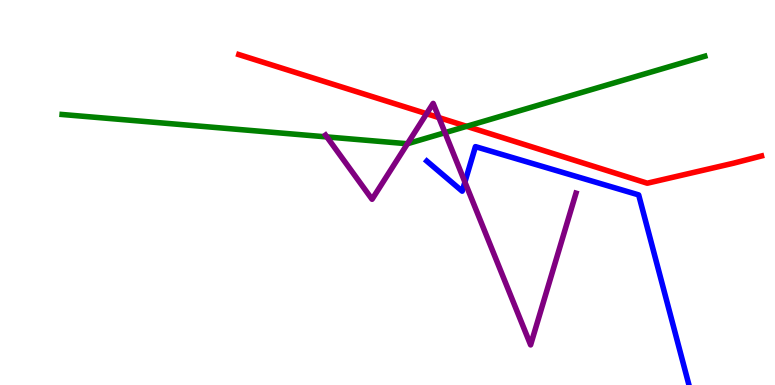[{'lines': ['blue', 'red'], 'intersections': []}, {'lines': ['green', 'red'], 'intersections': [{'x': 6.02, 'y': 6.72}]}, {'lines': ['purple', 'red'], 'intersections': [{'x': 5.5, 'y': 7.05}, {'x': 5.66, 'y': 6.95}]}, {'lines': ['blue', 'green'], 'intersections': []}, {'lines': ['blue', 'purple'], 'intersections': [{'x': 6.0, 'y': 5.27}]}, {'lines': ['green', 'purple'], 'intersections': [{'x': 4.22, 'y': 6.44}, {'x': 5.26, 'y': 6.27}, {'x': 5.74, 'y': 6.55}]}]